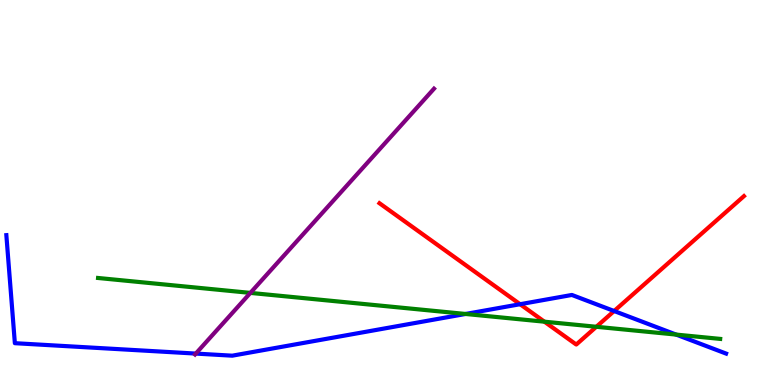[{'lines': ['blue', 'red'], 'intersections': [{'x': 6.71, 'y': 2.1}, {'x': 7.92, 'y': 1.92}]}, {'lines': ['green', 'red'], 'intersections': [{'x': 7.02, 'y': 1.64}, {'x': 7.69, 'y': 1.51}]}, {'lines': ['purple', 'red'], 'intersections': []}, {'lines': ['blue', 'green'], 'intersections': [{'x': 6.01, 'y': 1.85}, {'x': 8.72, 'y': 1.31}]}, {'lines': ['blue', 'purple'], 'intersections': [{'x': 2.53, 'y': 0.816}]}, {'lines': ['green', 'purple'], 'intersections': [{'x': 3.23, 'y': 2.39}]}]